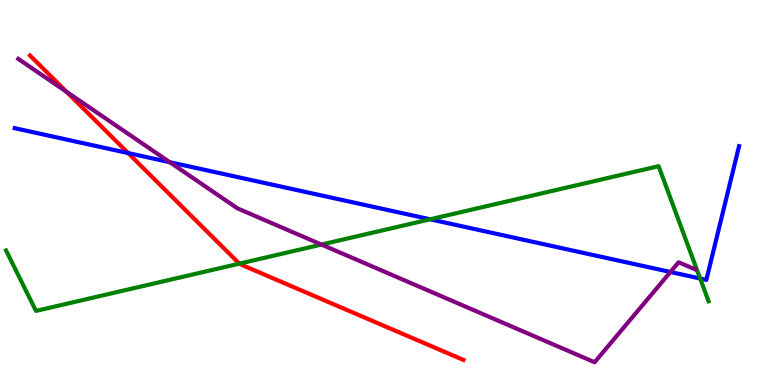[{'lines': ['blue', 'red'], 'intersections': [{'x': 1.65, 'y': 6.02}]}, {'lines': ['green', 'red'], 'intersections': [{'x': 3.09, 'y': 3.15}]}, {'lines': ['purple', 'red'], 'intersections': [{'x': 0.858, 'y': 7.62}]}, {'lines': ['blue', 'green'], 'intersections': [{'x': 5.55, 'y': 4.3}, {'x': 9.03, 'y': 2.77}]}, {'lines': ['blue', 'purple'], 'intersections': [{'x': 2.19, 'y': 5.79}, {'x': 8.65, 'y': 2.94}]}, {'lines': ['green', 'purple'], 'intersections': [{'x': 4.15, 'y': 3.65}]}]